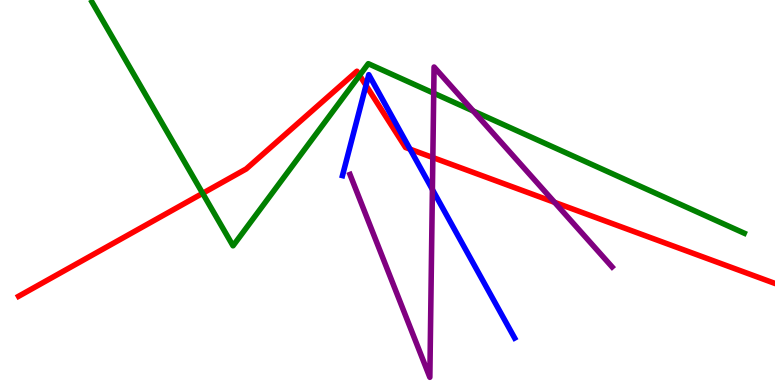[{'lines': ['blue', 'red'], 'intersections': [{'x': 4.72, 'y': 7.78}, {'x': 5.29, 'y': 6.13}]}, {'lines': ['green', 'red'], 'intersections': [{'x': 2.61, 'y': 4.98}, {'x': 4.64, 'y': 8.04}]}, {'lines': ['purple', 'red'], 'intersections': [{'x': 5.59, 'y': 5.91}, {'x': 7.16, 'y': 4.74}]}, {'lines': ['blue', 'green'], 'intersections': []}, {'lines': ['blue', 'purple'], 'intersections': [{'x': 5.58, 'y': 5.08}]}, {'lines': ['green', 'purple'], 'intersections': [{'x': 5.6, 'y': 7.58}, {'x': 6.11, 'y': 7.12}]}]